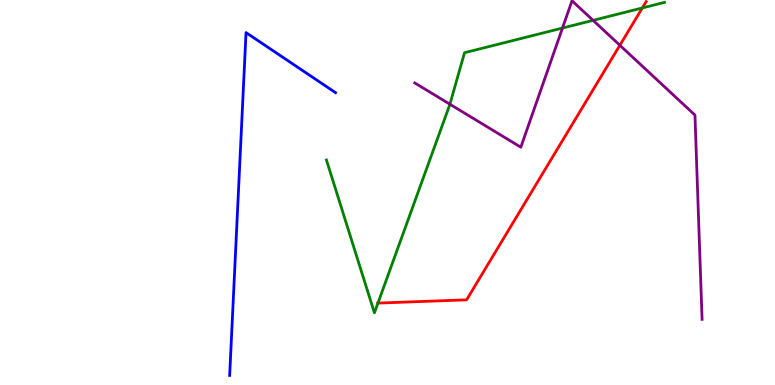[{'lines': ['blue', 'red'], 'intersections': []}, {'lines': ['green', 'red'], 'intersections': [{'x': 4.88, 'y': 2.13}, {'x': 8.29, 'y': 9.79}]}, {'lines': ['purple', 'red'], 'intersections': [{'x': 8.0, 'y': 8.82}]}, {'lines': ['blue', 'green'], 'intersections': []}, {'lines': ['blue', 'purple'], 'intersections': []}, {'lines': ['green', 'purple'], 'intersections': [{'x': 5.81, 'y': 7.29}, {'x': 7.26, 'y': 9.27}, {'x': 7.65, 'y': 9.47}]}]